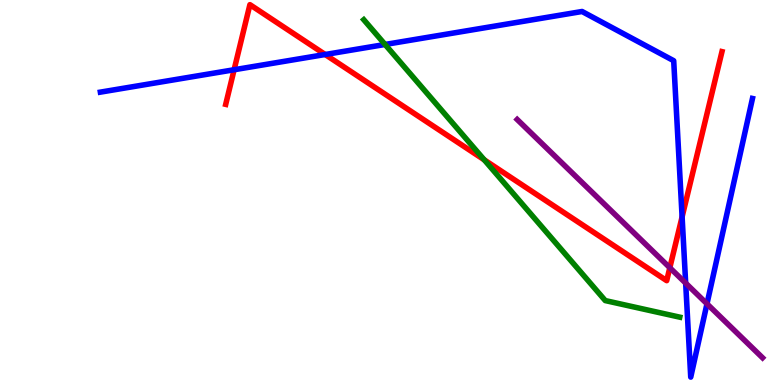[{'lines': ['blue', 'red'], 'intersections': [{'x': 3.02, 'y': 8.19}, {'x': 4.2, 'y': 8.58}, {'x': 8.8, 'y': 4.37}]}, {'lines': ['green', 'red'], 'intersections': [{'x': 6.25, 'y': 5.85}]}, {'lines': ['purple', 'red'], 'intersections': [{'x': 8.64, 'y': 3.05}]}, {'lines': ['blue', 'green'], 'intersections': [{'x': 4.97, 'y': 8.84}]}, {'lines': ['blue', 'purple'], 'intersections': [{'x': 8.85, 'y': 2.65}, {'x': 9.12, 'y': 2.11}]}, {'lines': ['green', 'purple'], 'intersections': []}]